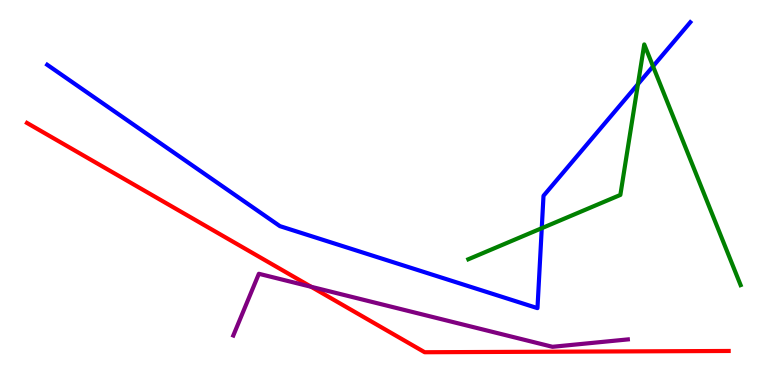[{'lines': ['blue', 'red'], 'intersections': []}, {'lines': ['green', 'red'], 'intersections': []}, {'lines': ['purple', 'red'], 'intersections': [{'x': 4.01, 'y': 2.55}]}, {'lines': ['blue', 'green'], 'intersections': [{'x': 6.99, 'y': 4.07}, {'x': 8.23, 'y': 7.81}, {'x': 8.43, 'y': 8.28}]}, {'lines': ['blue', 'purple'], 'intersections': []}, {'lines': ['green', 'purple'], 'intersections': []}]